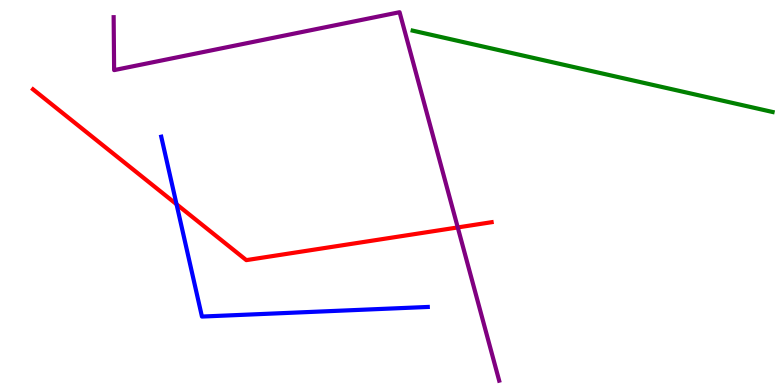[{'lines': ['blue', 'red'], 'intersections': [{'x': 2.28, 'y': 4.69}]}, {'lines': ['green', 'red'], 'intersections': []}, {'lines': ['purple', 'red'], 'intersections': [{'x': 5.91, 'y': 4.09}]}, {'lines': ['blue', 'green'], 'intersections': []}, {'lines': ['blue', 'purple'], 'intersections': []}, {'lines': ['green', 'purple'], 'intersections': []}]